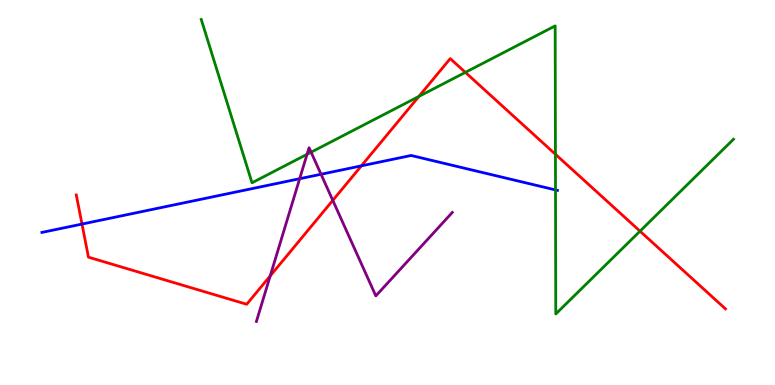[{'lines': ['blue', 'red'], 'intersections': [{'x': 1.06, 'y': 4.18}, {'x': 4.66, 'y': 5.69}]}, {'lines': ['green', 'red'], 'intersections': [{'x': 5.41, 'y': 7.5}, {'x': 6.0, 'y': 8.12}, {'x': 7.17, 'y': 5.99}, {'x': 8.26, 'y': 4.0}]}, {'lines': ['purple', 'red'], 'intersections': [{'x': 3.49, 'y': 2.83}, {'x': 4.29, 'y': 4.8}]}, {'lines': ['blue', 'green'], 'intersections': [{'x': 7.17, 'y': 5.07}]}, {'lines': ['blue', 'purple'], 'intersections': [{'x': 3.87, 'y': 5.36}, {'x': 4.14, 'y': 5.47}]}, {'lines': ['green', 'purple'], 'intersections': [{'x': 3.96, 'y': 5.99}, {'x': 4.01, 'y': 6.05}]}]